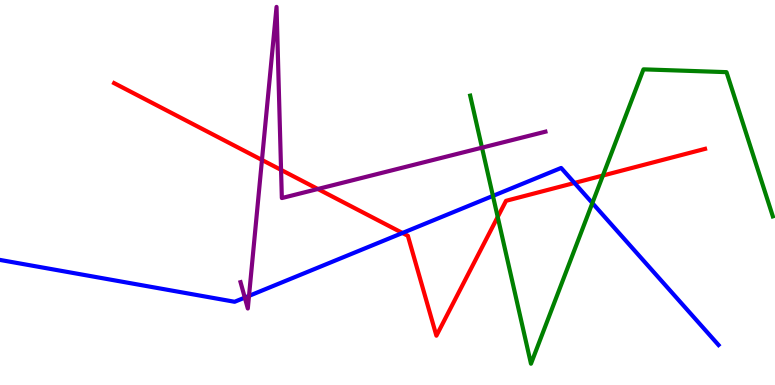[{'lines': ['blue', 'red'], 'intersections': [{'x': 5.19, 'y': 3.95}, {'x': 7.41, 'y': 5.25}]}, {'lines': ['green', 'red'], 'intersections': [{'x': 6.42, 'y': 4.36}, {'x': 7.78, 'y': 5.44}]}, {'lines': ['purple', 'red'], 'intersections': [{'x': 3.38, 'y': 5.85}, {'x': 3.63, 'y': 5.59}, {'x': 4.1, 'y': 5.09}]}, {'lines': ['blue', 'green'], 'intersections': [{'x': 6.36, 'y': 4.91}, {'x': 7.64, 'y': 4.73}]}, {'lines': ['blue', 'purple'], 'intersections': [{'x': 3.16, 'y': 2.27}, {'x': 3.21, 'y': 2.31}]}, {'lines': ['green', 'purple'], 'intersections': [{'x': 6.22, 'y': 6.16}]}]